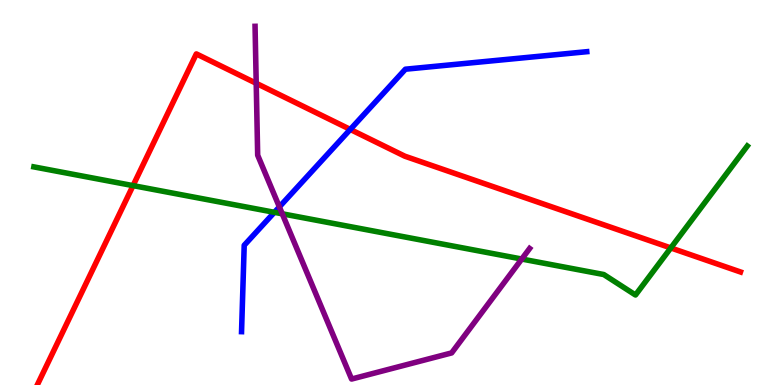[{'lines': ['blue', 'red'], 'intersections': [{'x': 4.52, 'y': 6.64}]}, {'lines': ['green', 'red'], 'intersections': [{'x': 1.72, 'y': 5.18}, {'x': 8.66, 'y': 3.56}]}, {'lines': ['purple', 'red'], 'intersections': [{'x': 3.31, 'y': 7.84}]}, {'lines': ['blue', 'green'], 'intersections': [{'x': 3.54, 'y': 4.49}]}, {'lines': ['blue', 'purple'], 'intersections': [{'x': 3.6, 'y': 4.63}]}, {'lines': ['green', 'purple'], 'intersections': [{'x': 3.64, 'y': 4.45}, {'x': 6.73, 'y': 3.27}]}]